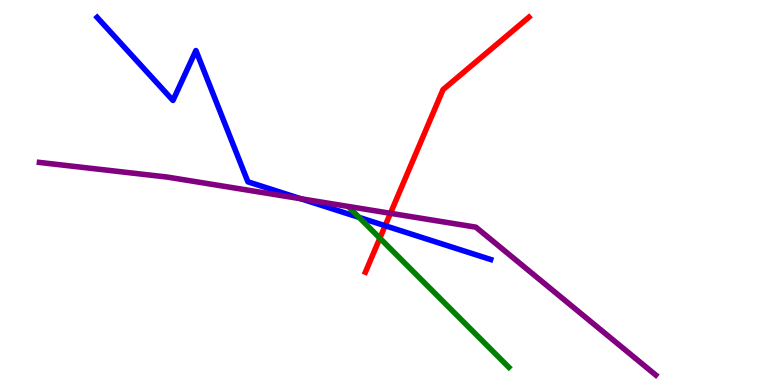[{'lines': ['blue', 'red'], 'intersections': [{'x': 4.97, 'y': 4.14}]}, {'lines': ['green', 'red'], 'intersections': [{'x': 4.9, 'y': 3.81}]}, {'lines': ['purple', 'red'], 'intersections': [{'x': 5.04, 'y': 4.46}]}, {'lines': ['blue', 'green'], 'intersections': [{'x': 4.63, 'y': 4.35}]}, {'lines': ['blue', 'purple'], 'intersections': [{'x': 3.88, 'y': 4.84}]}, {'lines': ['green', 'purple'], 'intersections': []}]